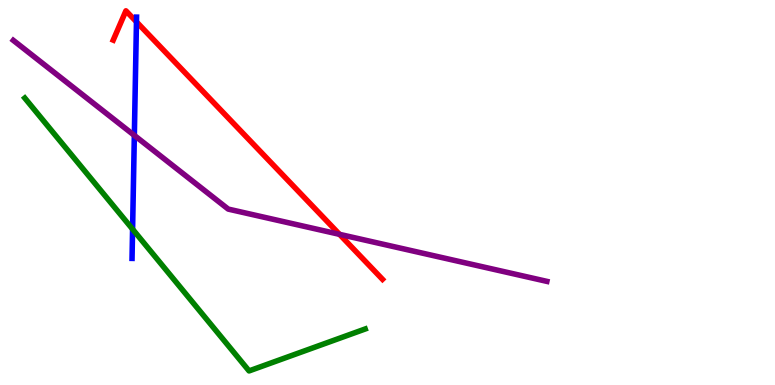[{'lines': ['blue', 'red'], 'intersections': [{'x': 1.76, 'y': 9.43}]}, {'lines': ['green', 'red'], 'intersections': []}, {'lines': ['purple', 'red'], 'intersections': [{'x': 4.38, 'y': 3.91}]}, {'lines': ['blue', 'green'], 'intersections': [{'x': 1.71, 'y': 4.05}]}, {'lines': ['blue', 'purple'], 'intersections': [{'x': 1.73, 'y': 6.48}]}, {'lines': ['green', 'purple'], 'intersections': []}]